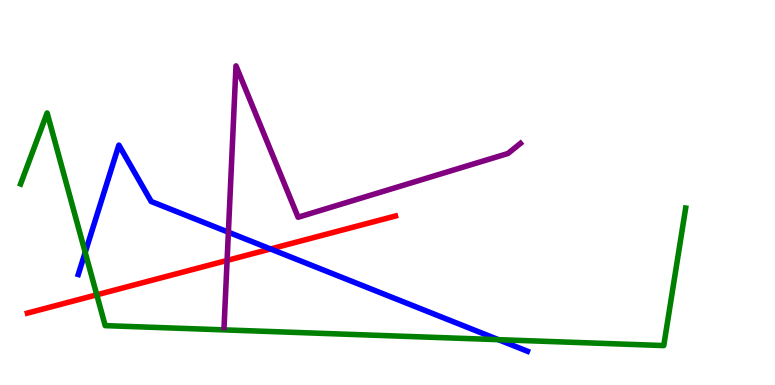[{'lines': ['blue', 'red'], 'intersections': [{'x': 3.49, 'y': 3.53}]}, {'lines': ['green', 'red'], 'intersections': [{'x': 1.25, 'y': 2.34}]}, {'lines': ['purple', 'red'], 'intersections': [{'x': 2.93, 'y': 3.24}]}, {'lines': ['blue', 'green'], 'intersections': [{'x': 1.1, 'y': 3.44}, {'x': 6.43, 'y': 1.18}]}, {'lines': ['blue', 'purple'], 'intersections': [{'x': 2.95, 'y': 3.97}]}, {'lines': ['green', 'purple'], 'intersections': []}]